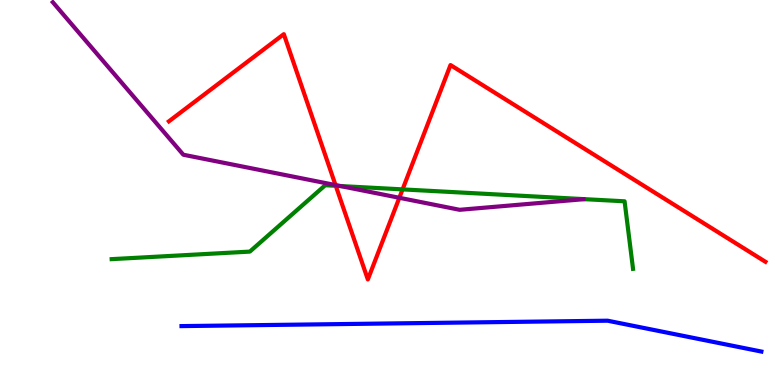[{'lines': ['blue', 'red'], 'intersections': []}, {'lines': ['green', 'red'], 'intersections': [{'x': 4.33, 'y': 5.17}, {'x': 5.19, 'y': 5.08}]}, {'lines': ['purple', 'red'], 'intersections': [{'x': 4.33, 'y': 5.19}, {'x': 5.15, 'y': 4.86}]}, {'lines': ['blue', 'green'], 'intersections': []}, {'lines': ['blue', 'purple'], 'intersections': []}, {'lines': ['green', 'purple'], 'intersections': [{'x': 4.39, 'y': 5.17}]}]